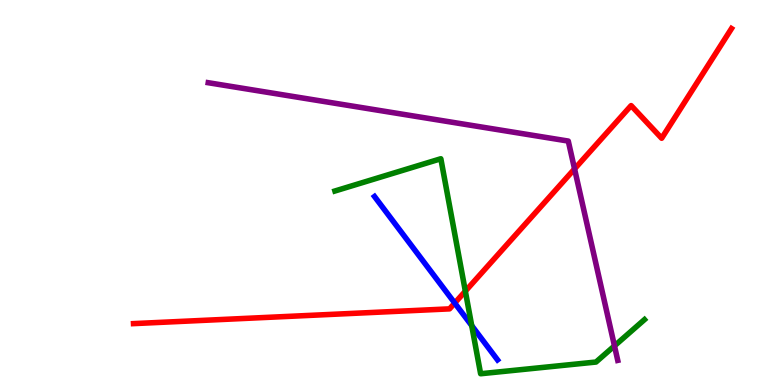[{'lines': ['blue', 'red'], 'intersections': [{'x': 5.87, 'y': 2.13}]}, {'lines': ['green', 'red'], 'intersections': [{'x': 6.0, 'y': 2.44}]}, {'lines': ['purple', 'red'], 'intersections': [{'x': 7.41, 'y': 5.61}]}, {'lines': ['blue', 'green'], 'intersections': [{'x': 6.09, 'y': 1.54}]}, {'lines': ['blue', 'purple'], 'intersections': []}, {'lines': ['green', 'purple'], 'intersections': [{'x': 7.93, 'y': 1.02}]}]